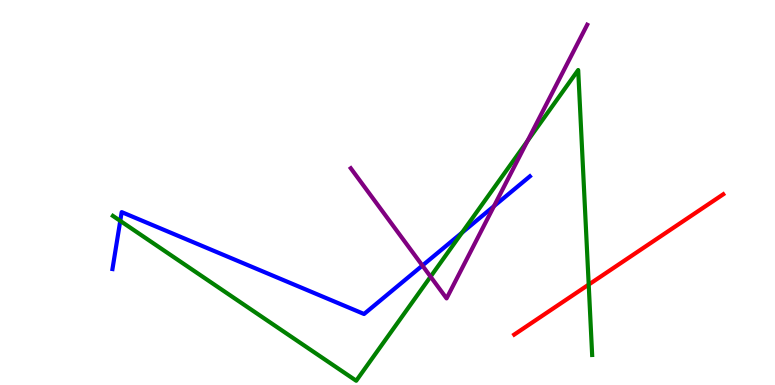[{'lines': ['blue', 'red'], 'intersections': []}, {'lines': ['green', 'red'], 'intersections': [{'x': 7.6, 'y': 2.61}]}, {'lines': ['purple', 'red'], 'intersections': []}, {'lines': ['blue', 'green'], 'intersections': [{'x': 1.55, 'y': 4.26}, {'x': 5.96, 'y': 3.96}]}, {'lines': ['blue', 'purple'], 'intersections': [{'x': 5.45, 'y': 3.1}, {'x': 6.37, 'y': 4.65}]}, {'lines': ['green', 'purple'], 'intersections': [{'x': 5.56, 'y': 2.81}, {'x': 6.81, 'y': 6.34}]}]